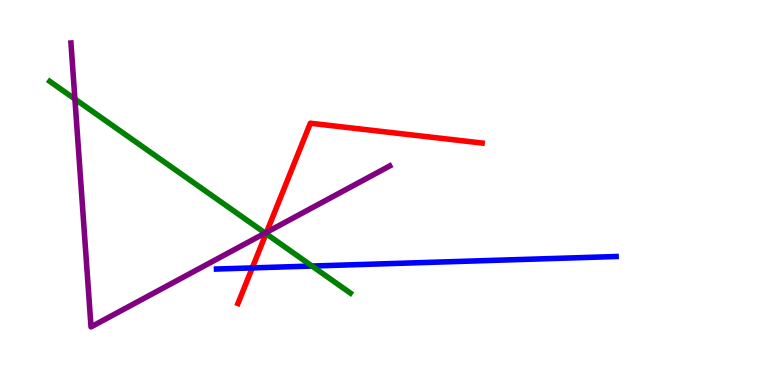[{'lines': ['blue', 'red'], 'intersections': [{'x': 3.25, 'y': 3.04}]}, {'lines': ['green', 'red'], 'intersections': [{'x': 3.43, 'y': 3.93}]}, {'lines': ['purple', 'red'], 'intersections': [{'x': 3.44, 'y': 3.97}]}, {'lines': ['blue', 'green'], 'intersections': [{'x': 4.03, 'y': 3.09}]}, {'lines': ['blue', 'purple'], 'intersections': []}, {'lines': ['green', 'purple'], 'intersections': [{'x': 0.967, 'y': 7.43}, {'x': 3.42, 'y': 3.95}]}]